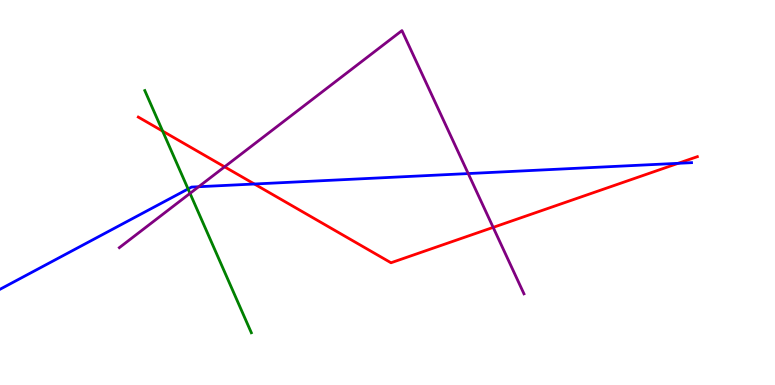[{'lines': ['blue', 'red'], 'intersections': [{'x': 3.28, 'y': 5.22}, {'x': 8.75, 'y': 5.76}]}, {'lines': ['green', 'red'], 'intersections': [{'x': 2.1, 'y': 6.59}]}, {'lines': ['purple', 'red'], 'intersections': [{'x': 2.9, 'y': 5.67}, {'x': 6.36, 'y': 4.09}]}, {'lines': ['blue', 'green'], 'intersections': [{'x': 2.43, 'y': 5.09}]}, {'lines': ['blue', 'purple'], 'intersections': [{'x': 2.56, 'y': 5.15}, {'x': 6.04, 'y': 5.49}]}, {'lines': ['green', 'purple'], 'intersections': [{'x': 2.45, 'y': 4.98}]}]